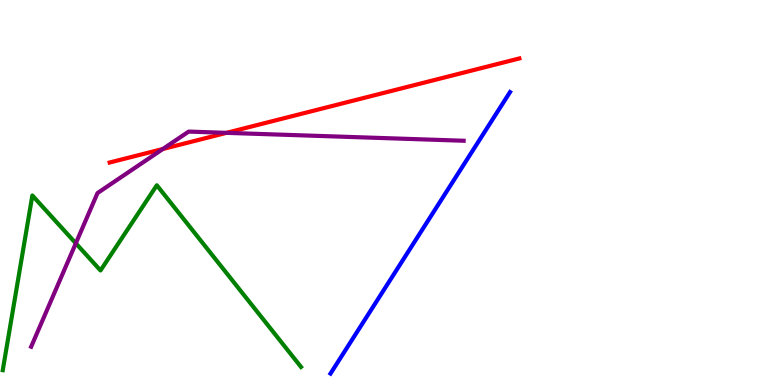[{'lines': ['blue', 'red'], 'intersections': []}, {'lines': ['green', 'red'], 'intersections': []}, {'lines': ['purple', 'red'], 'intersections': [{'x': 2.1, 'y': 6.13}, {'x': 2.92, 'y': 6.55}]}, {'lines': ['blue', 'green'], 'intersections': []}, {'lines': ['blue', 'purple'], 'intersections': []}, {'lines': ['green', 'purple'], 'intersections': [{'x': 0.978, 'y': 3.68}]}]